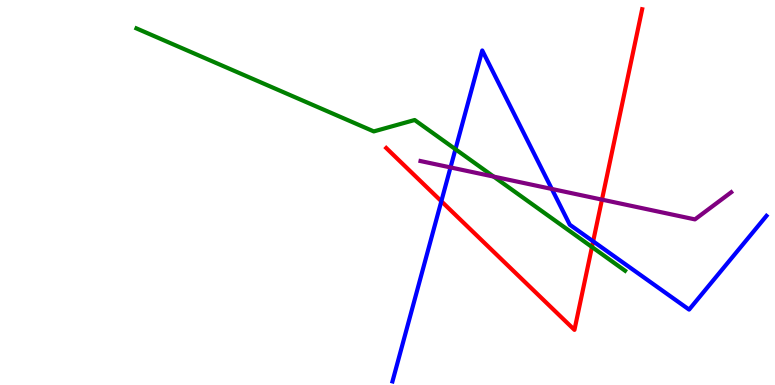[{'lines': ['blue', 'red'], 'intersections': [{'x': 5.69, 'y': 4.77}, {'x': 7.65, 'y': 3.73}]}, {'lines': ['green', 'red'], 'intersections': [{'x': 7.64, 'y': 3.58}]}, {'lines': ['purple', 'red'], 'intersections': [{'x': 7.77, 'y': 4.81}]}, {'lines': ['blue', 'green'], 'intersections': [{'x': 5.88, 'y': 6.12}]}, {'lines': ['blue', 'purple'], 'intersections': [{'x': 5.81, 'y': 5.65}, {'x': 7.12, 'y': 5.09}]}, {'lines': ['green', 'purple'], 'intersections': [{'x': 6.37, 'y': 5.41}]}]